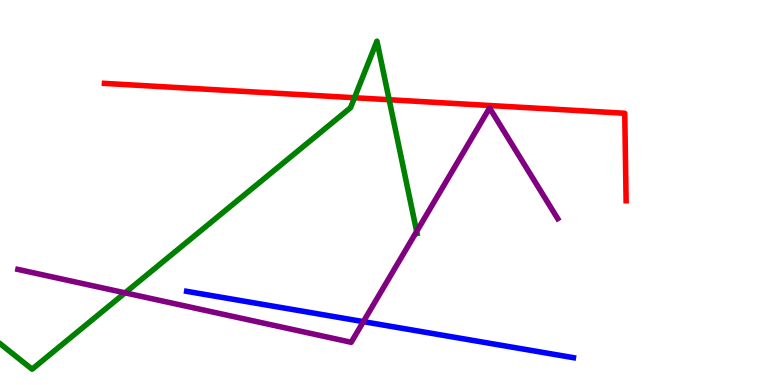[{'lines': ['blue', 'red'], 'intersections': []}, {'lines': ['green', 'red'], 'intersections': [{'x': 4.57, 'y': 7.46}, {'x': 5.02, 'y': 7.41}]}, {'lines': ['purple', 'red'], 'intersections': []}, {'lines': ['blue', 'green'], 'intersections': []}, {'lines': ['blue', 'purple'], 'intersections': [{'x': 4.69, 'y': 1.65}]}, {'lines': ['green', 'purple'], 'intersections': [{'x': 1.61, 'y': 2.39}, {'x': 5.38, 'y': 3.99}]}]